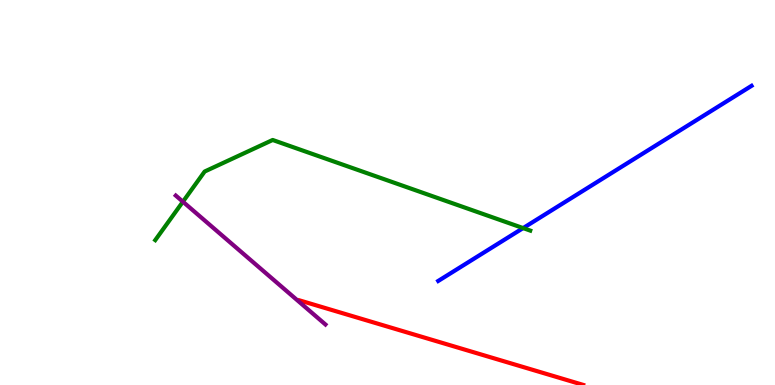[{'lines': ['blue', 'red'], 'intersections': []}, {'lines': ['green', 'red'], 'intersections': []}, {'lines': ['purple', 'red'], 'intersections': []}, {'lines': ['blue', 'green'], 'intersections': [{'x': 6.75, 'y': 4.08}]}, {'lines': ['blue', 'purple'], 'intersections': []}, {'lines': ['green', 'purple'], 'intersections': [{'x': 2.36, 'y': 4.76}]}]